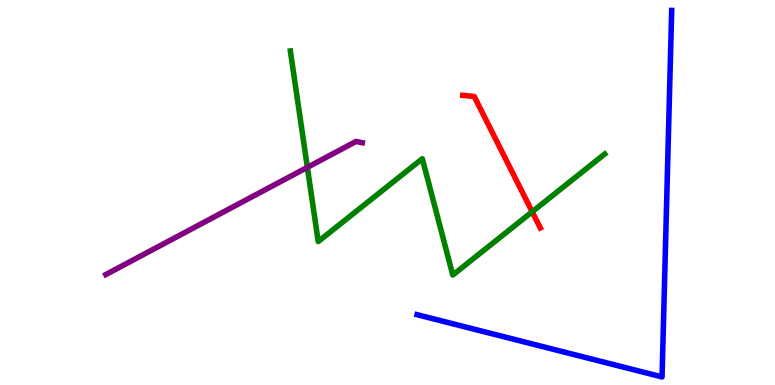[{'lines': ['blue', 'red'], 'intersections': []}, {'lines': ['green', 'red'], 'intersections': [{'x': 6.87, 'y': 4.5}]}, {'lines': ['purple', 'red'], 'intersections': []}, {'lines': ['blue', 'green'], 'intersections': []}, {'lines': ['blue', 'purple'], 'intersections': []}, {'lines': ['green', 'purple'], 'intersections': [{'x': 3.97, 'y': 5.65}]}]